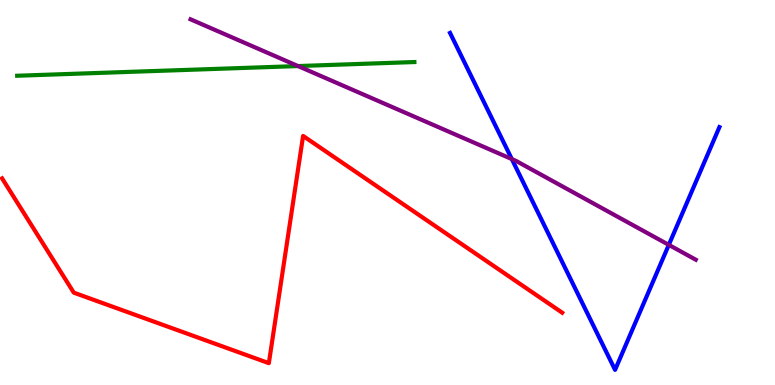[{'lines': ['blue', 'red'], 'intersections': []}, {'lines': ['green', 'red'], 'intersections': []}, {'lines': ['purple', 'red'], 'intersections': []}, {'lines': ['blue', 'green'], 'intersections': []}, {'lines': ['blue', 'purple'], 'intersections': [{'x': 6.6, 'y': 5.87}, {'x': 8.63, 'y': 3.64}]}, {'lines': ['green', 'purple'], 'intersections': [{'x': 3.85, 'y': 8.28}]}]